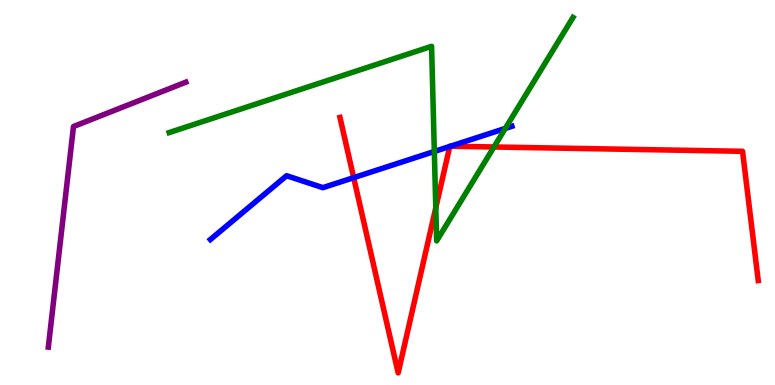[{'lines': ['blue', 'red'], 'intersections': [{'x': 4.56, 'y': 5.39}, {'x': 5.8, 'y': 6.2}, {'x': 5.81, 'y': 6.2}]}, {'lines': ['green', 'red'], 'intersections': [{'x': 5.62, 'y': 4.6}, {'x': 6.37, 'y': 6.18}]}, {'lines': ['purple', 'red'], 'intersections': []}, {'lines': ['blue', 'green'], 'intersections': [{'x': 5.6, 'y': 6.07}, {'x': 6.52, 'y': 6.66}]}, {'lines': ['blue', 'purple'], 'intersections': []}, {'lines': ['green', 'purple'], 'intersections': []}]